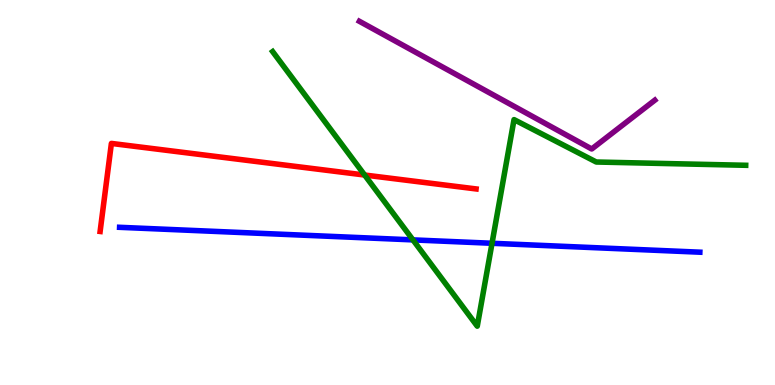[{'lines': ['blue', 'red'], 'intersections': []}, {'lines': ['green', 'red'], 'intersections': [{'x': 4.7, 'y': 5.45}]}, {'lines': ['purple', 'red'], 'intersections': []}, {'lines': ['blue', 'green'], 'intersections': [{'x': 5.33, 'y': 3.77}, {'x': 6.35, 'y': 3.68}]}, {'lines': ['blue', 'purple'], 'intersections': []}, {'lines': ['green', 'purple'], 'intersections': []}]